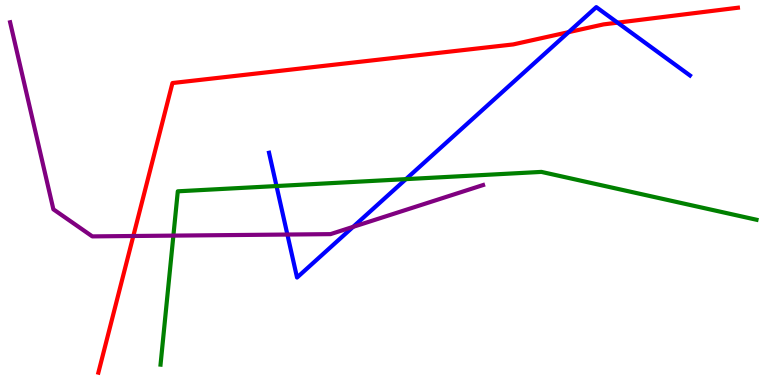[{'lines': ['blue', 'red'], 'intersections': [{'x': 7.34, 'y': 9.17}, {'x': 7.97, 'y': 9.41}]}, {'lines': ['green', 'red'], 'intersections': []}, {'lines': ['purple', 'red'], 'intersections': [{'x': 1.72, 'y': 3.87}]}, {'lines': ['blue', 'green'], 'intersections': [{'x': 3.57, 'y': 5.17}, {'x': 5.24, 'y': 5.35}]}, {'lines': ['blue', 'purple'], 'intersections': [{'x': 3.71, 'y': 3.91}, {'x': 4.56, 'y': 4.11}]}, {'lines': ['green', 'purple'], 'intersections': [{'x': 2.24, 'y': 3.88}]}]